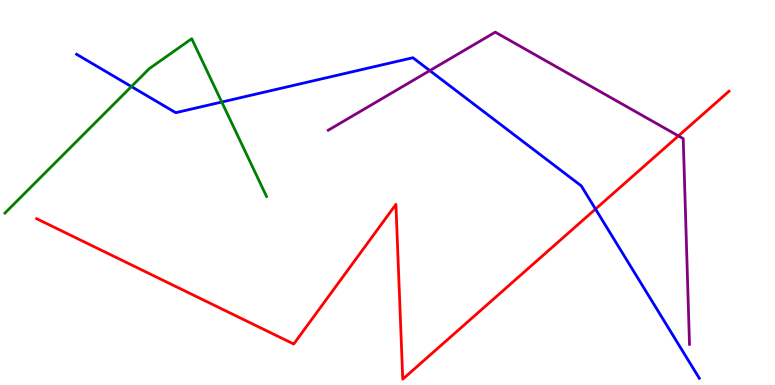[{'lines': ['blue', 'red'], 'intersections': [{'x': 7.68, 'y': 4.57}]}, {'lines': ['green', 'red'], 'intersections': []}, {'lines': ['purple', 'red'], 'intersections': [{'x': 8.75, 'y': 6.47}]}, {'lines': ['blue', 'green'], 'intersections': [{'x': 1.7, 'y': 7.75}, {'x': 2.86, 'y': 7.35}]}, {'lines': ['blue', 'purple'], 'intersections': [{'x': 5.55, 'y': 8.17}]}, {'lines': ['green', 'purple'], 'intersections': []}]